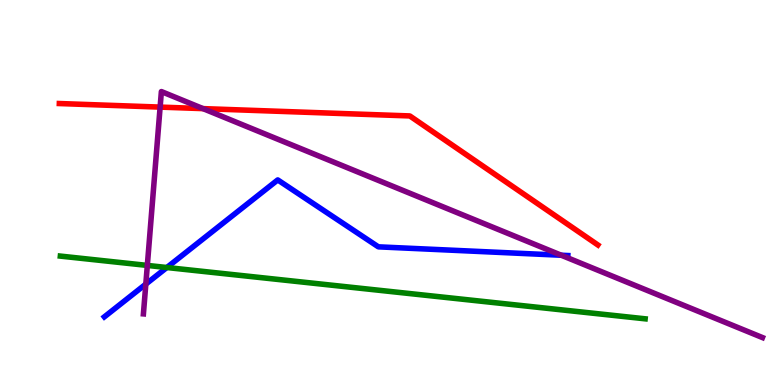[{'lines': ['blue', 'red'], 'intersections': []}, {'lines': ['green', 'red'], 'intersections': []}, {'lines': ['purple', 'red'], 'intersections': [{'x': 2.07, 'y': 7.22}, {'x': 2.62, 'y': 7.18}]}, {'lines': ['blue', 'green'], 'intersections': [{'x': 2.15, 'y': 3.05}]}, {'lines': ['blue', 'purple'], 'intersections': [{'x': 1.88, 'y': 2.62}, {'x': 7.24, 'y': 3.37}]}, {'lines': ['green', 'purple'], 'intersections': [{'x': 1.9, 'y': 3.11}]}]